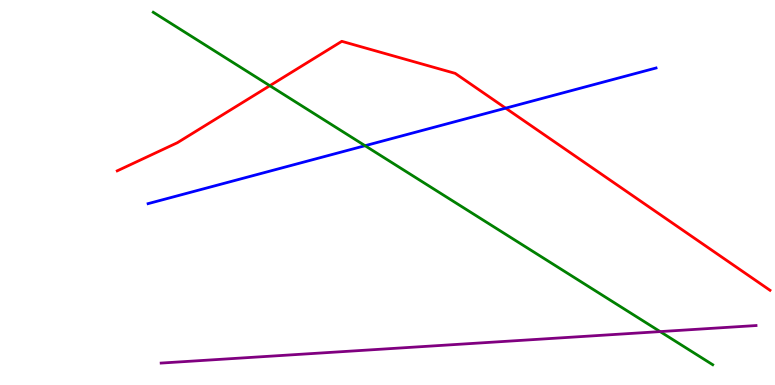[{'lines': ['blue', 'red'], 'intersections': [{'x': 6.52, 'y': 7.19}]}, {'lines': ['green', 'red'], 'intersections': [{'x': 3.48, 'y': 7.77}]}, {'lines': ['purple', 'red'], 'intersections': []}, {'lines': ['blue', 'green'], 'intersections': [{'x': 4.71, 'y': 6.22}]}, {'lines': ['blue', 'purple'], 'intersections': []}, {'lines': ['green', 'purple'], 'intersections': [{'x': 8.52, 'y': 1.39}]}]